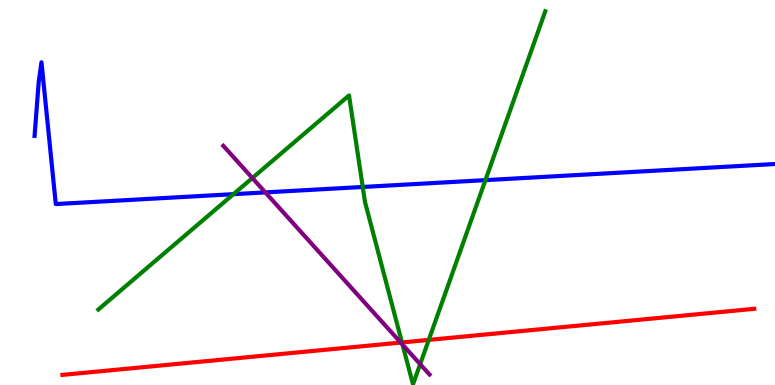[{'lines': ['blue', 'red'], 'intersections': []}, {'lines': ['green', 'red'], 'intersections': [{'x': 5.19, 'y': 1.1}, {'x': 5.53, 'y': 1.17}]}, {'lines': ['purple', 'red'], 'intersections': [{'x': 5.17, 'y': 1.1}]}, {'lines': ['blue', 'green'], 'intersections': [{'x': 3.01, 'y': 4.96}, {'x': 4.68, 'y': 5.14}, {'x': 6.26, 'y': 5.32}]}, {'lines': ['blue', 'purple'], 'intersections': [{'x': 3.42, 'y': 5.0}]}, {'lines': ['green', 'purple'], 'intersections': [{'x': 3.26, 'y': 5.38}, {'x': 5.19, 'y': 1.05}, {'x': 5.42, 'y': 0.542}]}]